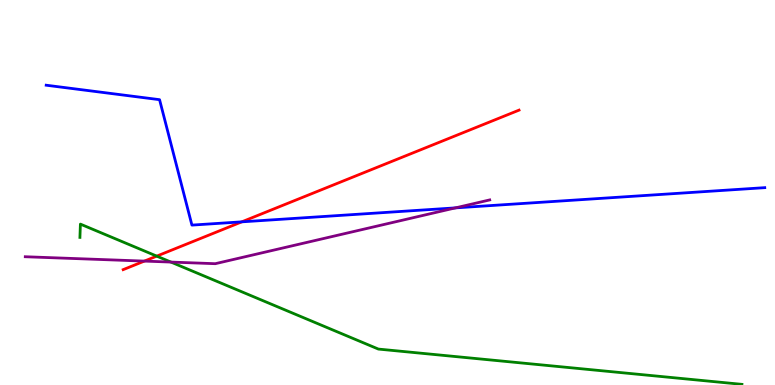[{'lines': ['blue', 'red'], 'intersections': [{'x': 3.12, 'y': 4.24}]}, {'lines': ['green', 'red'], 'intersections': [{'x': 2.02, 'y': 3.35}]}, {'lines': ['purple', 'red'], 'intersections': [{'x': 1.86, 'y': 3.22}]}, {'lines': ['blue', 'green'], 'intersections': []}, {'lines': ['blue', 'purple'], 'intersections': [{'x': 5.88, 'y': 4.6}]}, {'lines': ['green', 'purple'], 'intersections': [{'x': 2.21, 'y': 3.19}]}]